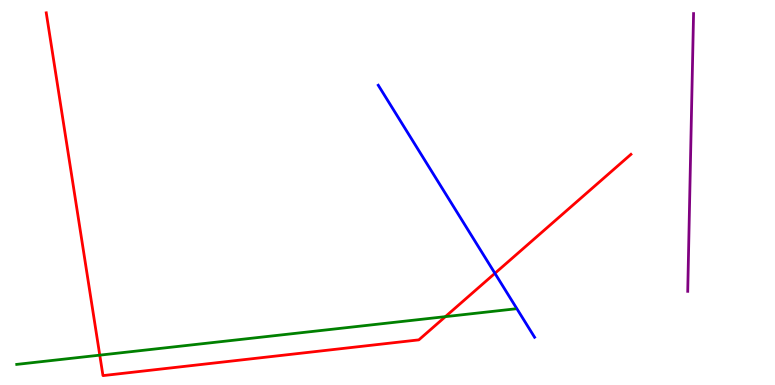[{'lines': ['blue', 'red'], 'intersections': [{'x': 6.39, 'y': 2.9}]}, {'lines': ['green', 'red'], 'intersections': [{'x': 1.29, 'y': 0.775}, {'x': 5.75, 'y': 1.78}]}, {'lines': ['purple', 'red'], 'intersections': []}, {'lines': ['blue', 'green'], 'intersections': []}, {'lines': ['blue', 'purple'], 'intersections': []}, {'lines': ['green', 'purple'], 'intersections': []}]